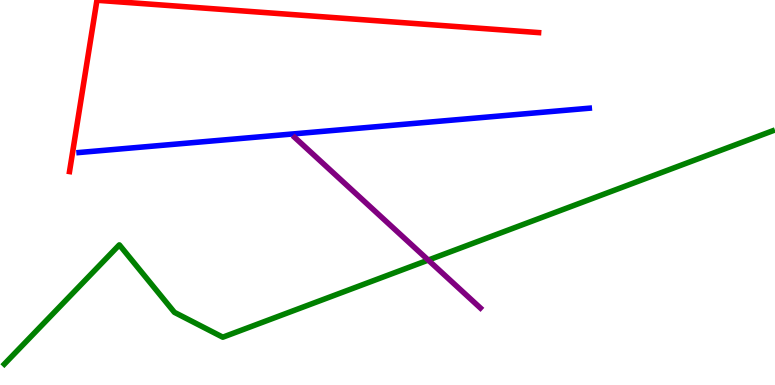[{'lines': ['blue', 'red'], 'intersections': []}, {'lines': ['green', 'red'], 'intersections': []}, {'lines': ['purple', 'red'], 'intersections': []}, {'lines': ['blue', 'green'], 'intersections': []}, {'lines': ['blue', 'purple'], 'intersections': []}, {'lines': ['green', 'purple'], 'intersections': [{'x': 5.53, 'y': 3.24}]}]